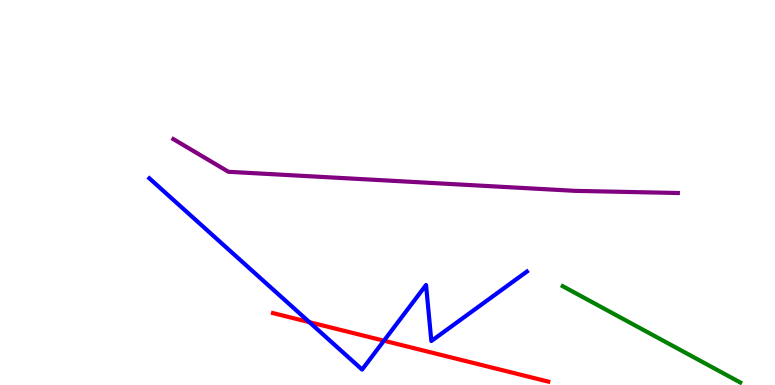[{'lines': ['blue', 'red'], 'intersections': [{'x': 3.99, 'y': 1.63}, {'x': 4.95, 'y': 1.15}]}, {'lines': ['green', 'red'], 'intersections': []}, {'lines': ['purple', 'red'], 'intersections': []}, {'lines': ['blue', 'green'], 'intersections': []}, {'lines': ['blue', 'purple'], 'intersections': []}, {'lines': ['green', 'purple'], 'intersections': []}]